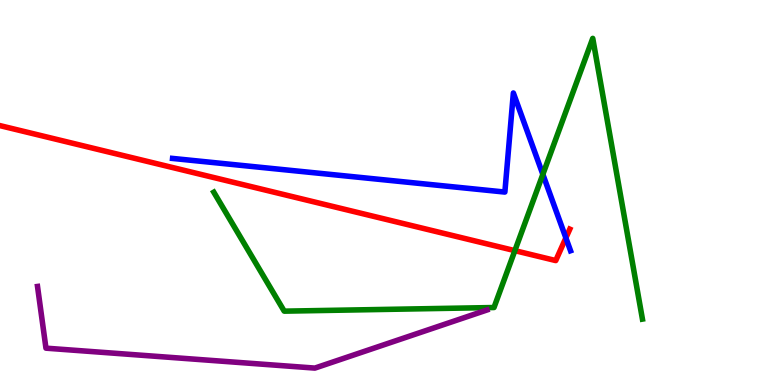[{'lines': ['blue', 'red'], 'intersections': [{'x': 7.3, 'y': 3.82}]}, {'lines': ['green', 'red'], 'intersections': [{'x': 6.64, 'y': 3.49}]}, {'lines': ['purple', 'red'], 'intersections': []}, {'lines': ['blue', 'green'], 'intersections': [{'x': 7.0, 'y': 5.47}]}, {'lines': ['blue', 'purple'], 'intersections': []}, {'lines': ['green', 'purple'], 'intersections': []}]